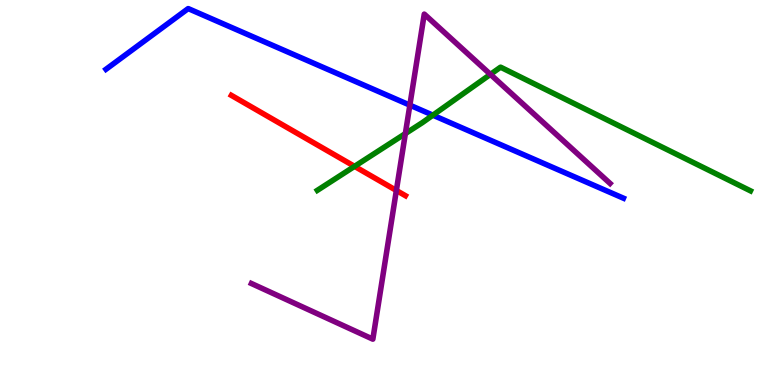[{'lines': ['blue', 'red'], 'intersections': []}, {'lines': ['green', 'red'], 'intersections': [{'x': 4.57, 'y': 5.68}]}, {'lines': ['purple', 'red'], 'intersections': [{'x': 5.11, 'y': 5.05}]}, {'lines': ['blue', 'green'], 'intersections': [{'x': 5.59, 'y': 7.01}]}, {'lines': ['blue', 'purple'], 'intersections': [{'x': 5.29, 'y': 7.27}]}, {'lines': ['green', 'purple'], 'intersections': [{'x': 5.23, 'y': 6.53}, {'x': 6.33, 'y': 8.07}]}]